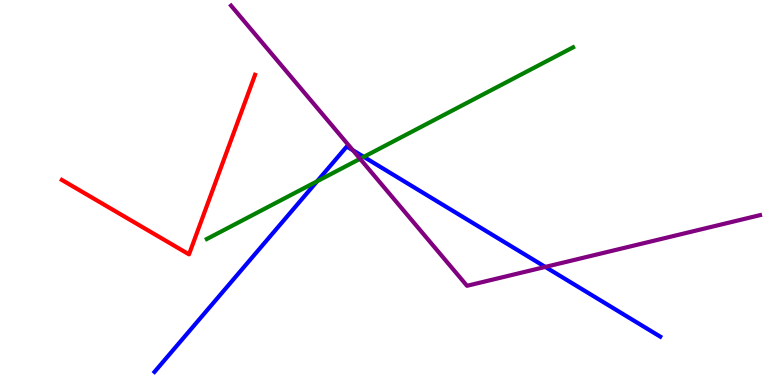[{'lines': ['blue', 'red'], 'intersections': []}, {'lines': ['green', 'red'], 'intersections': []}, {'lines': ['purple', 'red'], 'intersections': []}, {'lines': ['blue', 'green'], 'intersections': [{'x': 4.09, 'y': 5.29}, {'x': 4.69, 'y': 5.93}]}, {'lines': ['blue', 'purple'], 'intersections': [{'x': 4.55, 'y': 6.1}, {'x': 7.04, 'y': 3.07}]}, {'lines': ['green', 'purple'], 'intersections': [{'x': 4.65, 'y': 5.87}]}]